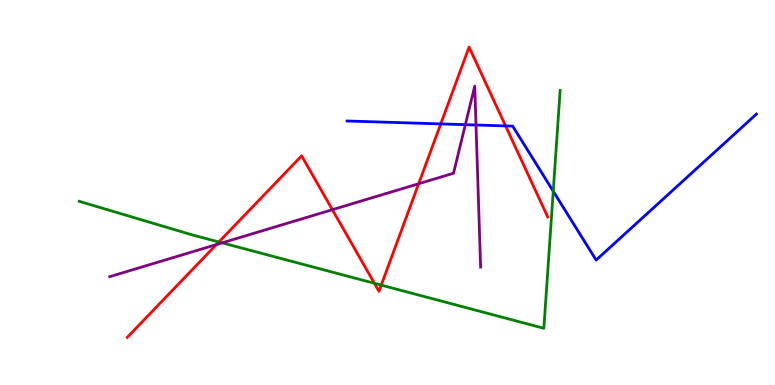[{'lines': ['blue', 'red'], 'intersections': [{'x': 5.69, 'y': 6.78}, {'x': 6.52, 'y': 6.73}]}, {'lines': ['green', 'red'], 'intersections': [{'x': 2.82, 'y': 3.71}, {'x': 4.83, 'y': 2.64}, {'x': 4.92, 'y': 2.59}]}, {'lines': ['purple', 'red'], 'intersections': [{'x': 2.79, 'y': 3.65}, {'x': 4.29, 'y': 4.55}, {'x': 5.4, 'y': 5.23}]}, {'lines': ['blue', 'green'], 'intersections': [{'x': 7.14, 'y': 5.03}]}, {'lines': ['blue', 'purple'], 'intersections': [{'x': 6.0, 'y': 6.76}, {'x': 6.14, 'y': 6.75}]}, {'lines': ['green', 'purple'], 'intersections': [{'x': 2.87, 'y': 3.69}]}]